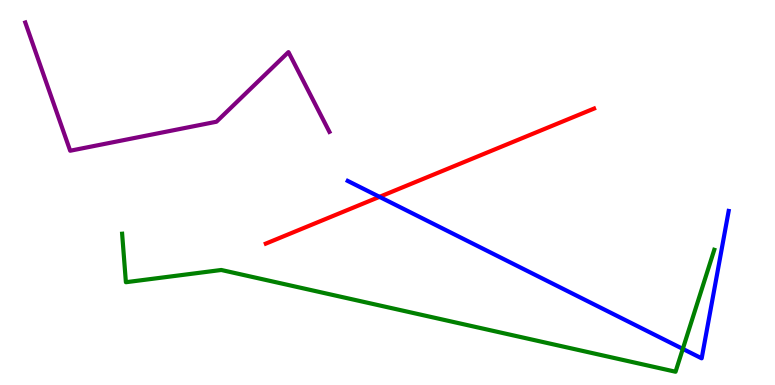[{'lines': ['blue', 'red'], 'intersections': [{'x': 4.9, 'y': 4.89}]}, {'lines': ['green', 'red'], 'intersections': []}, {'lines': ['purple', 'red'], 'intersections': []}, {'lines': ['blue', 'green'], 'intersections': [{'x': 8.81, 'y': 0.938}]}, {'lines': ['blue', 'purple'], 'intersections': []}, {'lines': ['green', 'purple'], 'intersections': []}]